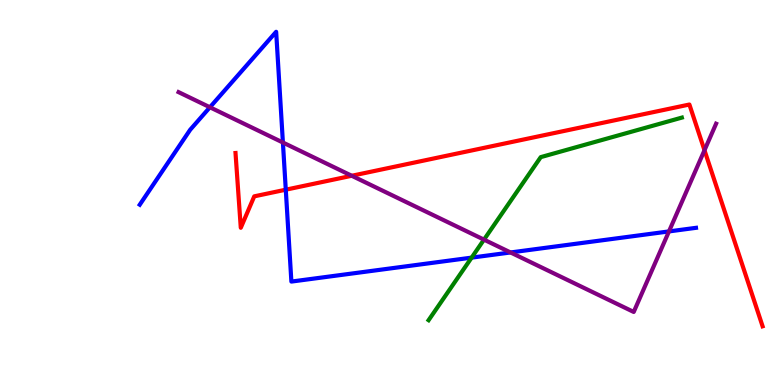[{'lines': ['blue', 'red'], 'intersections': [{'x': 3.69, 'y': 5.07}]}, {'lines': ['green', 'red'], 'intersections': []}, {'lines': ['purple', 'red'], 'intersections': [{'x': 4.54, 'y': 5.43}, {'x': 9.09, 'y': 6.1}]}, {'lines': ['blue', 'green'], 'intersections': [{'x': 6.09, 'y': 3.31}]}, {'lines': ['blue', 'purple'], 'intersections': [{'x': 2.71, 'y': 7.21}, {'x': 3.65, 'y': 6.3}, {'x': 6.59, 'y': 3.44}, {'x': 8.63, 'y': 3.99}]}, {'lines': ['green', 'purple'], 'intersections': [{'x': 6.25, 'y': 3.78}]}]